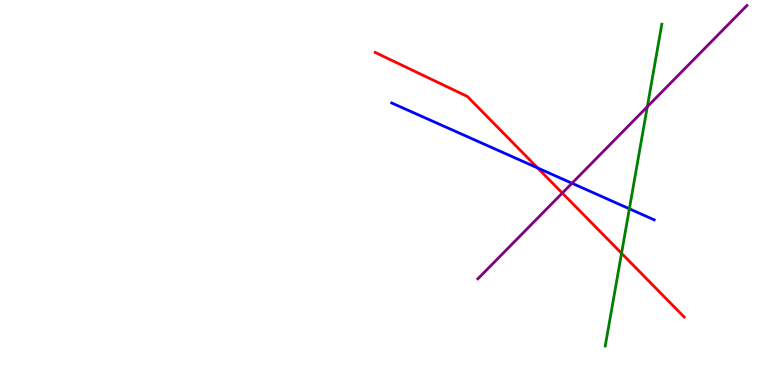[{'lines': ['blue', 'red'], 'intersections': [{'x': 6.94, 'y': 5.64}]}, {'lines': ['green', 'red'], 'intersections': [{'x': 8.02, 'y': 3.42}]}, {'lines': ['purple', 'red'], 'intersections': [{'x': 7.26, 'y': 4.99}]}, {'lines': ['blue', 'green'], 'intersections': [{'x': 8.12, 'y': 4.58}]}, {'lines': ['blue', 'purple'], 'intersections': [{'x': 7.38, 'y': 5.24}]}, {'lines': ['green', 'purple'], 'intersections': [{'x': 8.35, 'y': 7.23}]}]